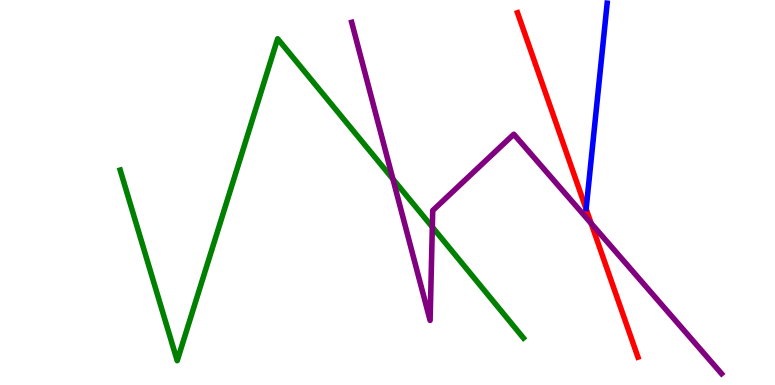[{'lines': ['blue', 'red'], 'intersections': []}, {'lines': ['green', 'red'], 'intersections': []}, {'lines': ['purple', 'red'], 'intersections': [{'x': 7.63, 'y': 4.2}]}, {'lines': ['blue', 'green'], 'intersections': []}, {'lines': ['blue', 'purple'], 'intersections': []}, {'lines': ['green', 'purple'], 'intersections': [{'x': 5.07, 'y': 5.35}, {'x': 5.58, 'y': 4.1}]}]